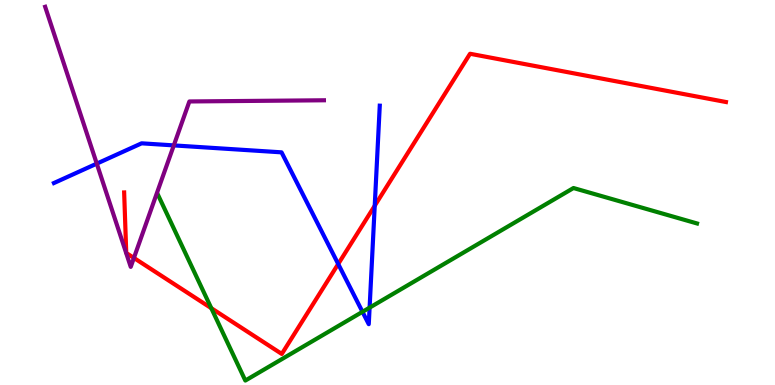[{'lines': ['blue', 'red'], 'intersections': [{'x': 4.36, 'y': 3.14}, {'x': 4.84, 'y': 4.66}]}, {'lines': ['green', 'red'], 'intersections': [{'x': 2.73, 'y': 2.0}]}, {'lines': ['purple', 'red'], 'intersections': [{'x': 1.73, 'y': 3.3}]}, {'lines': ['blue', 'green'], 'intersections': [{'x': 4.68, 'y': 1.9}, {'x': 4.77, 'y': 2.01}]}, {'lines': ['blue', 'purple'], 'intersections': [{'x': 1.25, 'y': 5.75}, {'x': 2.24, 'y': 6.22}]}, {'lines': ['green', 'purple'], 'intersections': []}]